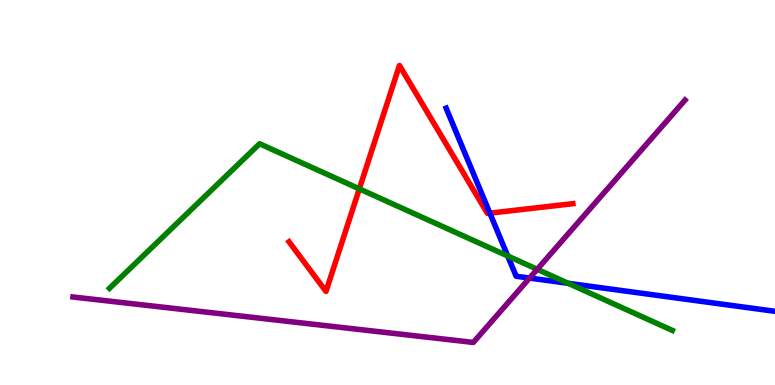[{'lines': ['blue', 'red'], 'intersections': [{'x': 6.32, 'y': 4.46}]}, {'lines': ['green', 'red'], 'intersections': [{'x': 4.64, 'y': 5.09}]}, {'lines': ['purple', 'red'], 'intersections': []}, {'lines': ['blue', 'green'], 'intersections': [{'x': 6.55, 'y': 3.35}, {'x': 7.33, 'y': 2.64}]}, {'lines': ['blue', 'purple'], 'intersections': [{'x': 6.83, 'y': 2.78}]}, {'lines': ['green', 'purple'], 'intersections': [{'x': 6.93, 'y': 3.01}]}]